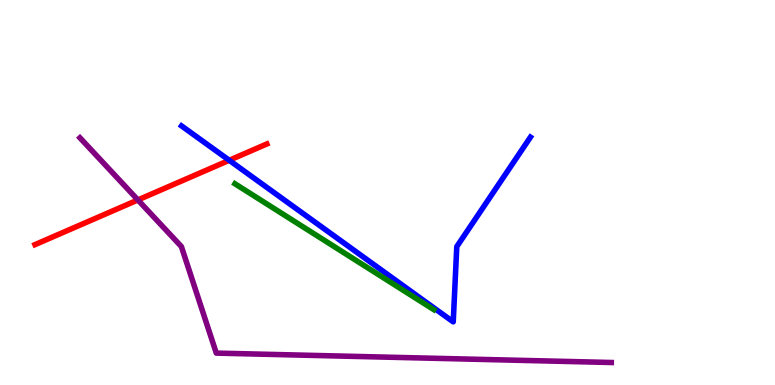[{'lines': ['blue', 'red'], 'intersections': [{'x': 2.96, 'y': 5.84}]}, {'lines': ['green', 'red'], 'intersections': []}, {'lines': ['purple', 'red'], 'intersections': [{'x': 1.78, 'y': 4.81}]}, {'lines': ['blue', 'green'], 'intersections': []}, {'lines': ['blue', 'purple'], 'intersections': []}, {'lines': ['green', 'purple'], 'intersections': []}]